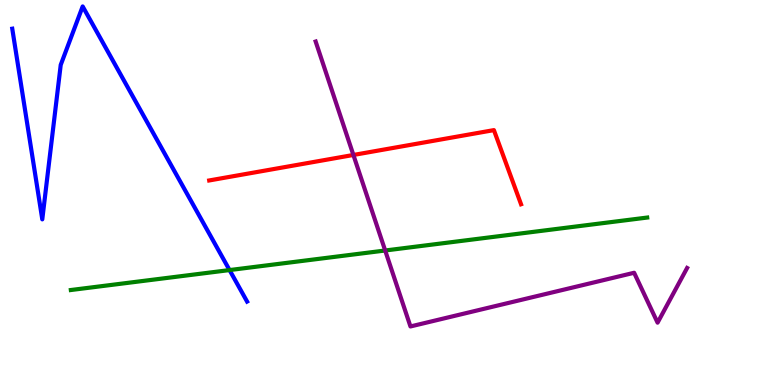[{'lines': ['blue', 'red'], 'intersections': []}, {'lines': ['green', 'red'], 'intersections': []}, {'lines': ['purple', 'red'], 'intersections': [{'x': 4.56, 'y': 5.97}]}, {'lines': ['blue', 'green'], 'intersections': [{'x': 2.96, 'y': 2.99}]}, {'lines': ['blue', 'purple'], 'intersections': []}, {'lines': ['green', 'purple'], 'intersections': [{'x': 4.97, 'y': 3.49}]}]